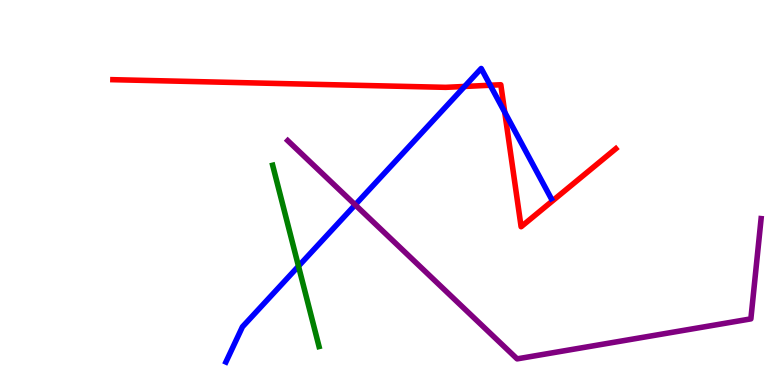[{'lines': ['blue', 'red'], 'intersections': [{'x': 5.99, 'y': 7.75}, {'x': 6.33, 'y': 7.79}, {'x': 6.51, 'y': 7.09}]}, {'lines': ['green', 'red'], 'intersections': []}, {'lines': ['purple', 'red'], 'intersections': []}, {'lines': ['blue', 'green'], 'intersections': [{'x': 3.85, 'y': 3.09}]}, {'lines': ['blue', 'purple'], 'intersections': [{'x': 4.58, 'y': 4.68}]}, {'lines': ['green', 'purple'], 'intersections': []}]